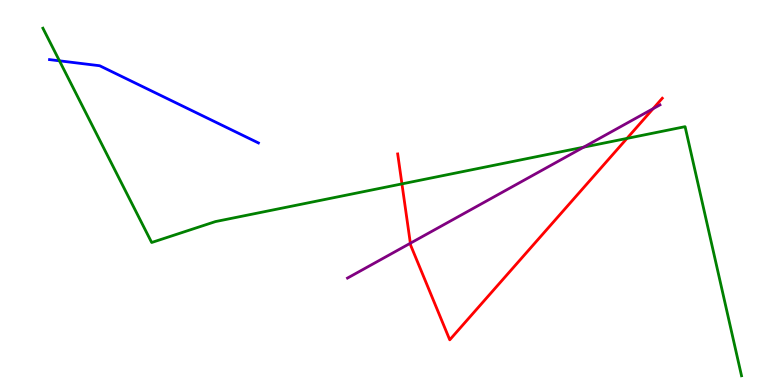[{'lines': ['blue', 'red'], 'intersections': []}, {'lines': ['green', 'red'], 'intersections': [{'x': 5.19, 'y': 5.22}, {'x': 8.09, 'y': 6.4}]}, {'lines': ['purple', 'red'], 'intersections': [{'x': 5.29, 'y': 3.68}, {'x': 8.43, 'y': 7.18}]}, {'lines': ['blue', 'green'], 'intersections': [{'x': 0.767, 'y': 8.42}]}, {'lines': ['blue', 'purple'], 'intersections': []}, {'lines': ['green', 'purple'], 'intersections': [{'x': 7.53, 'y': 6.18}]}]